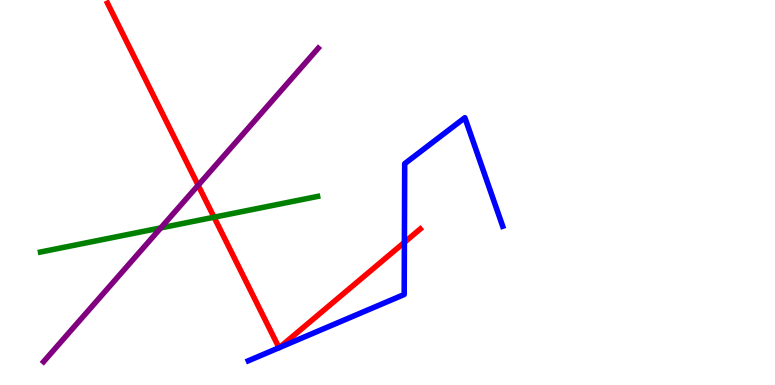[{'lines': ['blue', 'red'], 'intersections': [{'x': 3.6, 'y': 0.968}, {'x': 3.61, 'y': 0.973}, {'x': 5.22, 'y': 3.71}]}, {'lines': ['green', 'red'], 'intersections': [{'x': 2.76, 'y': 4.36}]}, {'lines': ['purple', 'red'], 'intersections': [{'x': 2.56, 'y': 5.19}]}, {'lines': ['blue', 'green'], 'intersections': []}, {'lines': ['blue', 'purple'], 'intersections': []}, {'lines': ['green', 'purple'], 'intersections': [{'x': 2.07, 'y': 4.08}]}]